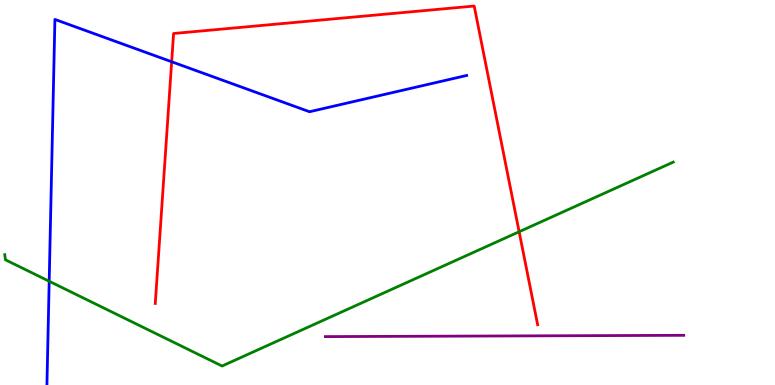[{'lines': ['blue', 'red'], 'intersections': [{'x': 2.22, 'y': 8.4}]}, {'lines': ['green', 'red'], 'intersections': [{'x': 6.7, 'y': 3.98}]}, {'lines': ['purple', 'red'], 'intersections': []}, {'lines': ['blue', 'green'], 'intersections': [{'x': 0.635, 'y': 2.69}]}, {'lines': ['blue', 'purple'], 'intersections': []}, {'lines': ['green', 'purple'], 'intersections': []}]